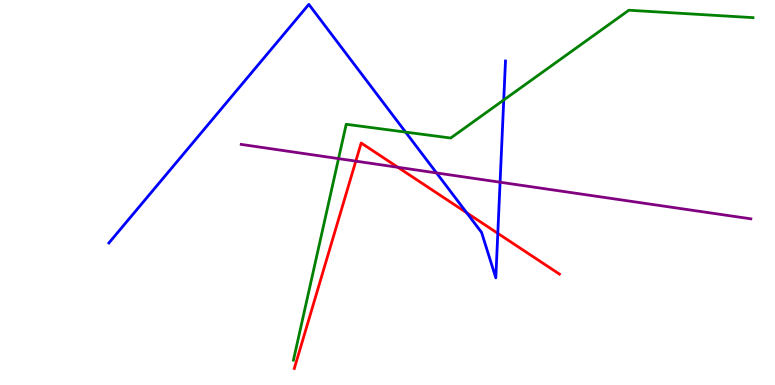[{'lines': ['blue', 'red'], 'intersections': [{'x': 6.02, 'y': 4.47}, {'x': 6.42, 'y': 3.94}]}, {'lines': ['green', 'red'], 'intersections': []}, {'lines': ['purple', 'red'], 'intersections': [{'x': 4.59, 'y': 5.81}, {'x': 5.13, 'y': 5.65}]}, {'lines': ['blue', 'green'], 'intersections': [{'x': 5.23, 'y': 6.57}, {'x': 6.5, 'y': 7.4}]}, {'lines': ['blue', 'purple'], 'intersections': [{'x': 5.63, 'y': 5.51}, {'x': 6.45, 'y': 5.27}]}, {'lines': ['green', 'purple'], 'intersections': [{'x': 4.37, 'y': 5.88}]}]